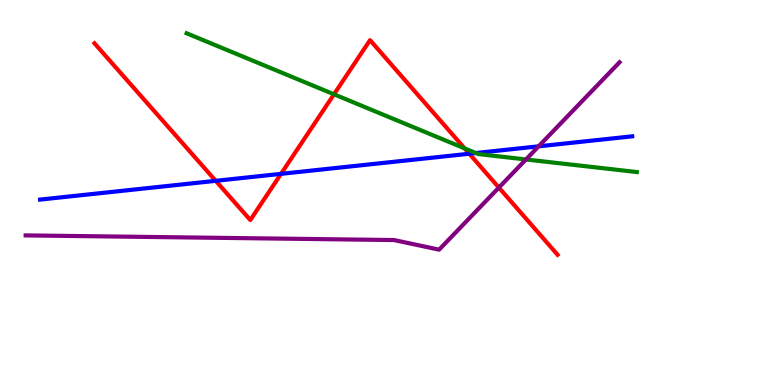[{'lines': ['blue', 'red'], 'intersections': [{'x': 2.78, 'y': 5.3}, {'x': 3.63, 'y': 5.48}, {'x': 6.06, 'y': 6.01}]}, {'lines': ['green', 'red'], 'intersections': [{'x': 4.31, 'y': 7.55}, {'x': 6.0, 'y': 6.15}]}, {'lines': ['purple', 'red'], 'intersections': [{'x': 6.44, 'y': 5.13}]}, {'lines': ['blue', 'green'], 'intersections': [{'x': 6.14, 'y': 6.03}]}, {'lines': ['blue', 'purple'], 'intersections': [{'x': 6.95, 'y': 6.2}]}, {'lines': ['green', 'purple'], 'intersections': [{'x': 6.79, 'y': 5.86}]}]